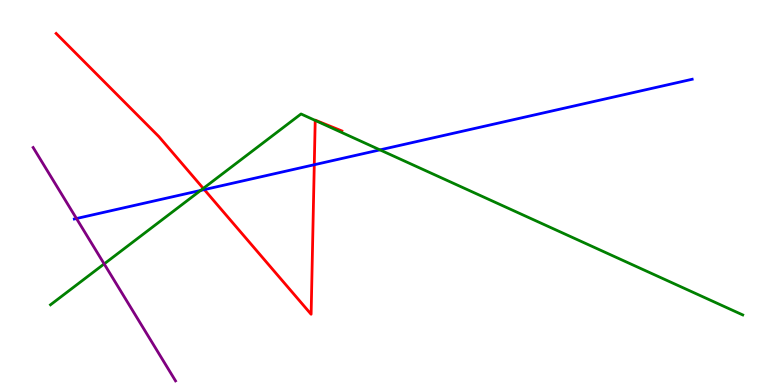[{'lines': ['blue', 'red'], 'intersections': [{'x': 2.64, 'y': 5.08}, {'x': 4.06, 'y': 5.72}]}, {'lines': ['green', 'red'], 'intersections': [{'x': 2.62, 'y': 5.11}, {'x': 4.07, 'y': 6.87}]}, {'lines': ['purple', 'red'], 'intersections': []}, {'lines': ['blue', 'green'], 'intersections': [{'x': 2.59, 'y': 5.05}, {'x': 4.9, 'y': 6.11}]}, {'lines': ['blue', 'purple'], 'intersections': [{'x': 0.987, 'y': 4.32}]}, {'lines': ['green', 'purple'], 'intersections': [{'x': 1.34, 'y': 3.15}]}]